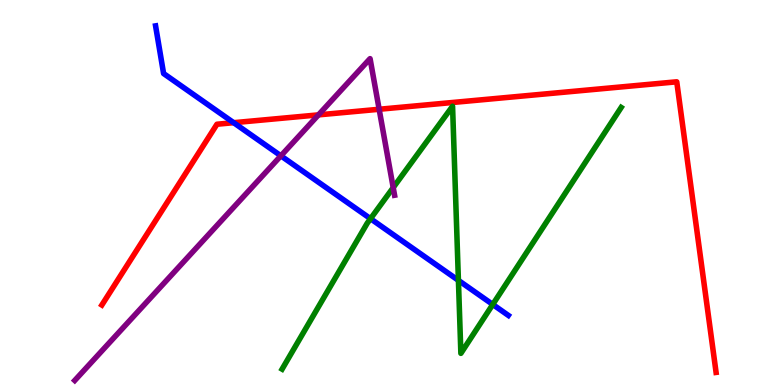[{'lines': ['blue', 'red'], 'intersections': [{'x': 3.02, 'y': 6.81}]}, {'lines': ['green', 'red'], 'intersections': []}, {'lines': ['purple', 'red'], 'intersections': [{'x': 4.11, 'y': 7.02}, {'x': 4.89, 'y': 7.16}]}, {'lines': ['blue', 'green'], 'intersections': [{'x': 4.78, 'y': 4.32}, {'x': 5.92, 'y': 2.72}, {'x': 6.36, 'y': 2.09}]}, {'lines': ['blue', 'purple'], 'intersections': [{'x': 3.62, 'y': 5.95}]}, {'lines': ['green', 'purple'], 'intersections': [{'x': 5.07, 'y': 5.13}]}]